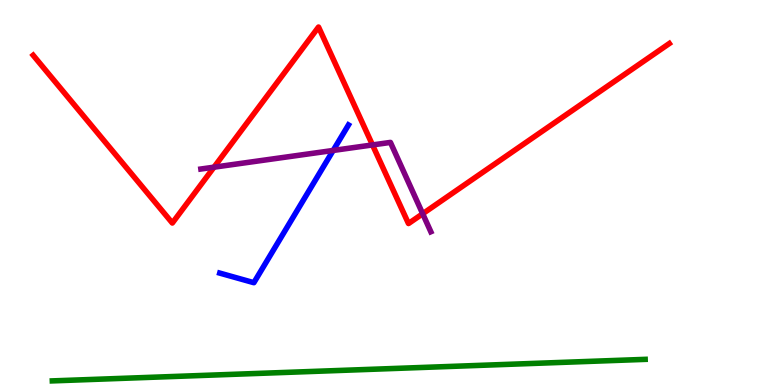[{'lines': ['blue', 'red'], 'intersections': []}, {'lines': ['green', 'red'], 'intersections': []}, {'lines': ['purple', 'red'], 'intersections': [{'x': 2.76, 'y': 5.66}, {'x': 4.81, 'y': 6.24}, {'x': 5.45, 'y': 4.45}]}, {'lines': ['blue', 'green'], 'intersections': []}, {'lines': ['blue', 'purple'], 'intersections': [{'x': 4.3, 'y': 6.09}]}, {'lines': ['green', 'purple'], 'intersections': []}]